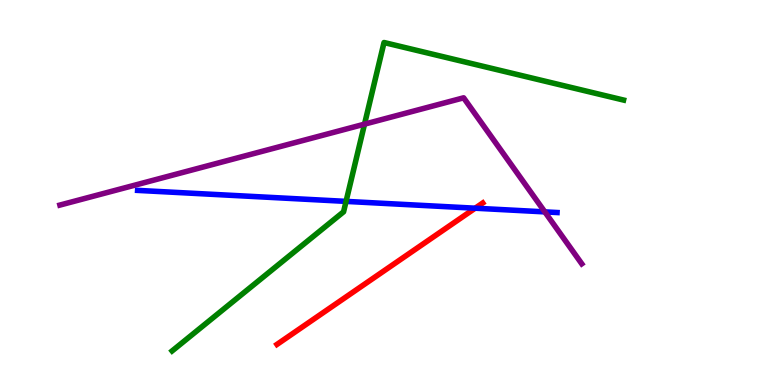[{'lines': ['blue', 'red'], 'intersections': [{'x': 6.13, 'y': 4.59}]}, {'lines': ['green', 'red'], 'intersections': []}, {'lines': ['purple', 'red'], 'intersections': []}, {'lines': ['blue', 'green'], 'intersections': [{'x': 4.47, 'y': 4.77}]}, {'lines': ['blue', 'purple'], 'intersections': [{'x': 7.03, 'y': 4.5}]}, {'lines': ['green', 'purple'], 'intersections': [{'x': 4.7, 'y': 6.78}]}]